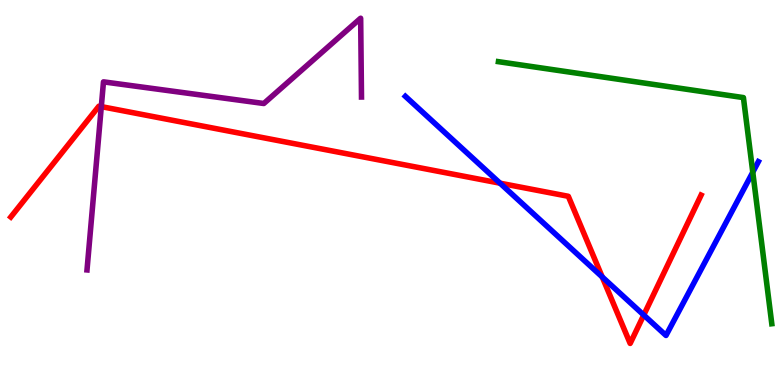[{'lines': ['blue', 'red'], 'intersections': [{'x': 6.45, 'y': 5.24}, {'x': 7.77, 'y': 2.81}, {'x': 8.31, 'y': 1.82}]}, {'lines': ['green', 'red'], 'intersections': []}, {'lines': ['purple', 'red'], 'intersections': [{'x': 1.31, 'y': 7.23}]}, {'lines': ['blue', 'green'], 'intersections': [{'x': 9.71, 'y': 5.53}]}, {'lines': ['blue', 'purple'], 'intersections': []}, {'lines': ['green', 'purple'], 'intersections': []}]